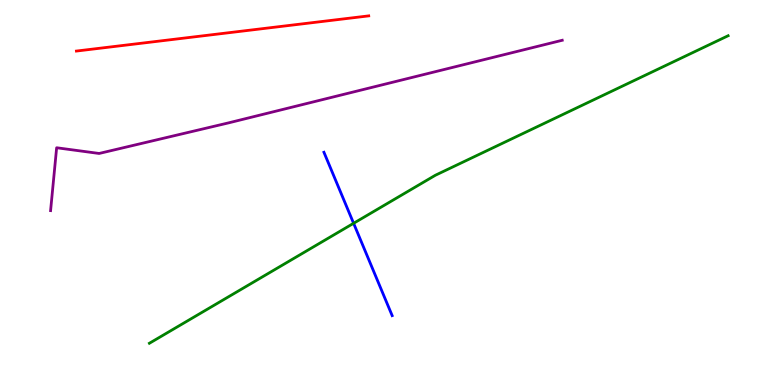[{'lines': ['blue', 'red'], 'intersections': []}, {'lines': ['green', 'red'], 'intersections': []}, {'lines': ['purple', 'red'], 'intersections': []}, {'lines': ['blue', 'green'], 'intersections': [{'x': 4.56, 'y': 4.2}]}, {'lines': ['blue', 'purple'], 'intersections': []}, {'lines': ['green', 'purple'], 'intersections': []}]